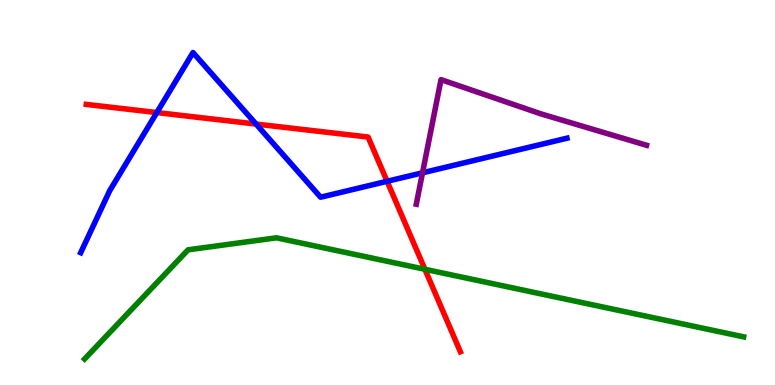[{'lines': ['blue', 'red'], 'intersections': [{'x': 2.02, 'y': 7.08}, {'x': 3.3, 'y': 6.78}, {'x': 4.99, 'y': 5.29}]}, {'lines': ['green', 'red'], 'intersections': [{'x': 5.48, 'y': 3.01}]}, {'lines': ['purple', 'red'], 'intersections': []}, {'lines': ['blue', 'green'], 'intersections': []}, {'lines': ['blue', 'purple'], 'intersections': [{'x': 5.45, 'y': 5.51}]}, {'lines': ['green', 'purple'], 'intersections': []}]